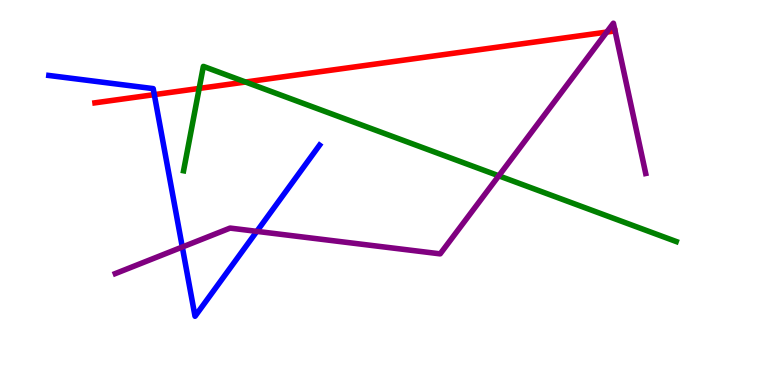[{'lines': ['blue', 'red'], 'intersections': [{'x': 1.99, 'y': 7.54}]}, {'lines': ['green', 'red'], 'intersections': [{'x': 2.57, 'y': 7.7}, {'x': 3.17, 'y': 7.87}]}, {'lines': ['purple', 'red'], 'intersections': [{'x': 7.83, 'y': 9.17}]}, {'lines': ['blue', 'green'], 'intersections': []}, {'lines': ['blue', 'purple'], 'intersections': [{'x': 2.35, 'y': 3.58}, {'x': 3.31, 'y': 3.99}]}, {'lines': ['green', 'purple'], 'intersections': [{'x': 6.44, 'y': 5.43}]}]